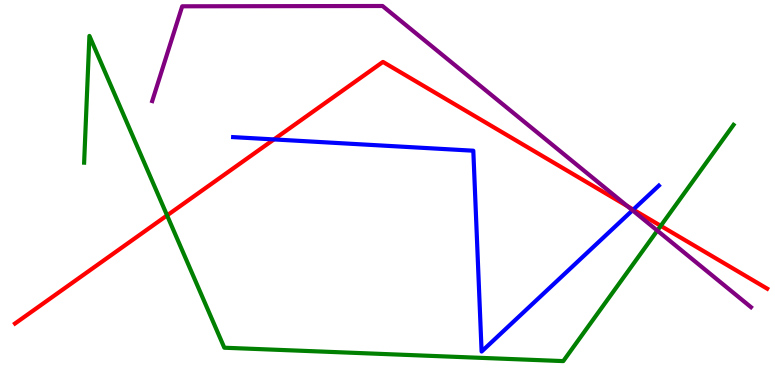[{'lines': ['blue', 'red'], 'intersections': [{'x': 3.53, 'y': 6.38}, {'x': 8.17, 'y': 4.56}]}, {'lines': ['green', 'red'], 'intersections': [{'x': 2.16, 'y': 4.41}, {'x': 8.53, 'y': 4.13}]}, {'lines': ['purple', 'red'], 'intersections': [{'x': 8.1, 'y': 4.64}]}, {'lines': ['blue', 'green'], 'intersections': []}, {'lines': ['blue', 'purple'], 'intersections': [{'x': 8.16, 'y': 4.54}]}, {'lines': ['green', 'purple'], 'intersections': [{'x': 8.48, 'y': 4.01}]}]